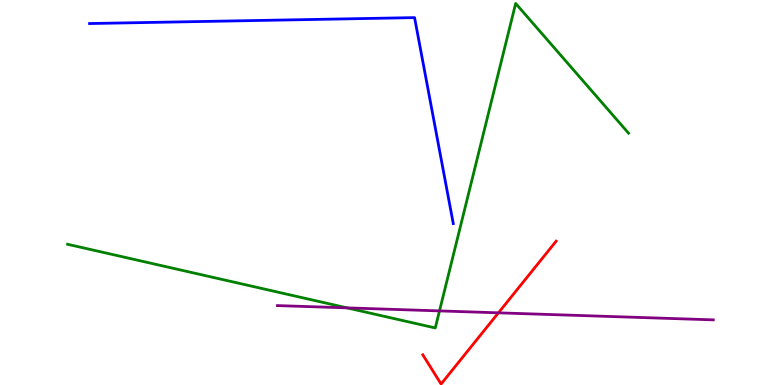[{'lines': ['blue', 'red'], 'intersections': []}, {'lines': ['green', 'red'], 'intersections': []}, {'lines': ['purple', 'red'], 'intersections': [{'x': 6.43, 'y': 1.87}]}, {'lines': ['blue', 'green'], 'intersections': []}, {'lines': ['blue', 'purple'], 'intersections': []}, {'lines': ['green', 'purple'], 'intersections': [{'x': 4.48, 'y': 2.0}, {'x': 5.67, 'y': 1.92}]}]